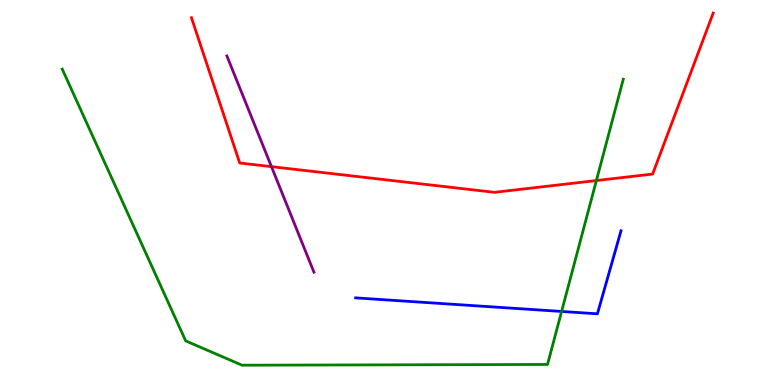[{'lines': ['blue', 'red'], 'intersections': []}, {'lines': ['green', 'red'], 'intersections': [{'x': 7.7, 'y': 5.31}]}, {'lines': ['purple', 'red'], 'intersections': [{'x': 3.5, 'y': 5.67}]}, {'lines': ['blue', 'green'], 'intersections': [{'x': 7.25, 'y': 1.91}]}, {'lines': ['blue', 'purple'], 'intersections': []}, {'lines': ['green', 'purple'], 'intersections': []}]